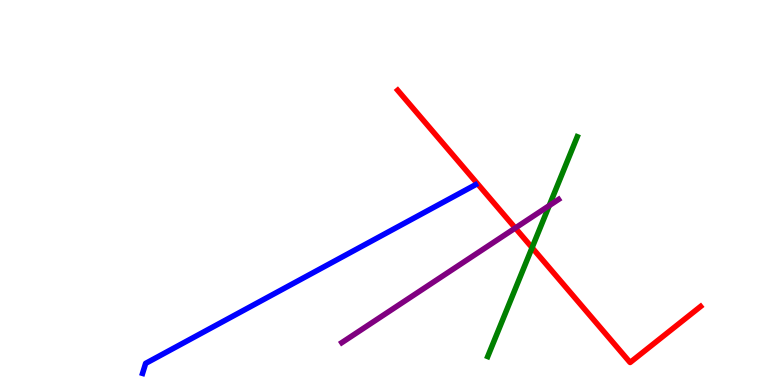[{'lines': ['blue', 'red'], 'intersections': []}, {'lines': ['green', 'red'], 'intersections': [{'x': 6.87, 'y': 3.57}]}, {'lines': ['purple', 'red'], 'intersections': [{'x': 6.65, 'y': 4.08}]}, {'lines': ['blue', 'green'], 'intersections': []}, {'lines': ['blue', 'purple'], 'intersections': []}, {'lines': ['green', 'purple'], 'intersections': [{'x': 7.09, 'y': 4.66}]}]